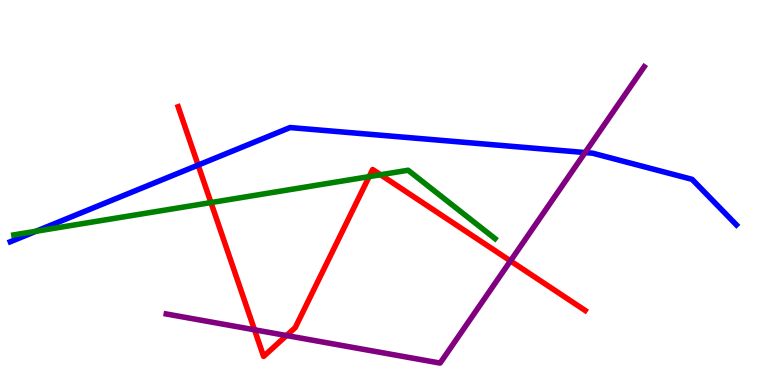[{'lines': ['blue', 'red'], 'intersections': [{'x': 2.56, 'y': 5.71}]}, {'lines': ['green', 'red'], 'intersections': [{'x': 2.72, 'y': 4.74}, {'x': 4.76, 'y': 5.41}, {'x': 4.91, 'y': 5.46}]}, {'lines': ['purple', 'red'], 'intersections': [{'x': 3.28, 'y': 1.43}, {'x': 3.7, 'y': 1.28}, {'x': 6.59, 'y': 3.22}]}, {'lines': ['blue', 'green'], 'intersections': [{'x': 0.465, 'y': 3.99}]}, {'lines': ['blue', 'purple'], 'intersections': [{'x': 7.55, 'y': 6.04}]}, {'lines': ['green', 'purple'], 'intersections': []}]